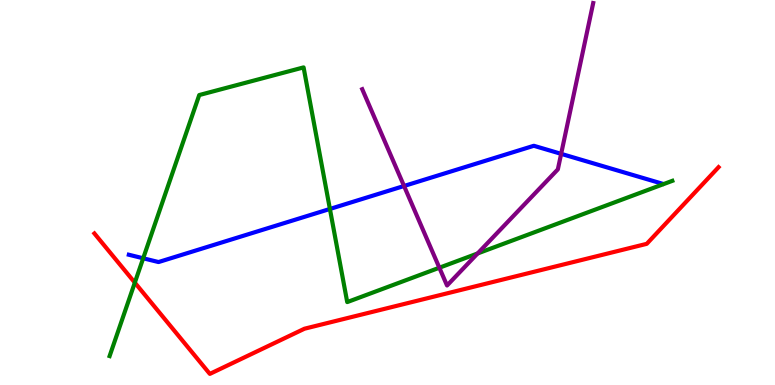[{'lines': ['blue', 'red'], 'intersections': []}, {'lines': ['green', 'red'], 'intersections': [{'x': 1.74, 'y': 2.66}]}, {'lines': ['purple', 'red'], 'intersections': []}, {'lines': ['blue', 'green'], 'intersections': [{'x': 1.85, 'y': 3.29}, {'x': 4.26, 'y': 4.57}]}, {'lines': ['blue', 'purple'], 'intersections': [{'x': 5.21, 'y': 5.17}, {'x': 7.24, 'y': 6.0}]}, {'lines': ['green', 'purple'], 'intersections': [{'x': 5.67, 'y': 3.05}, {'x': 6.16, 'y': 3.42}]}]